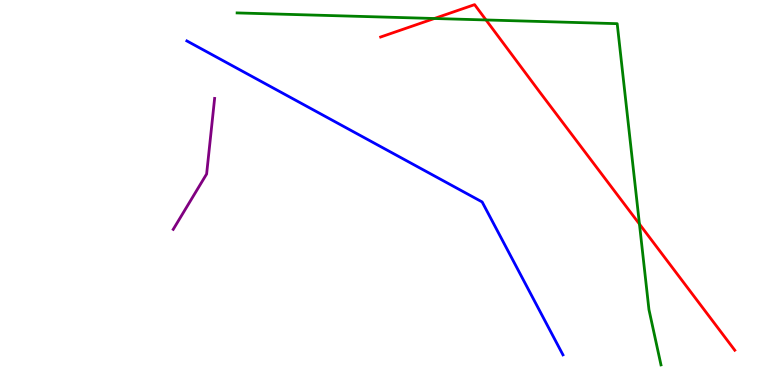[{'lines': ['blue', 'red'], 'intersections': []}, {'lines': ['green', 'red'], 'intersections': [{'x': 5.6, 'y': 9.52}, {'x': 6.27, 'y': 9.48}, {'x': 8.25, 'y': 4.18}]}, {'lines': ['purple', 'red'], 'intersections': []}, {'lines': ['blue', 'green'], 'intersections': []}, {'lines': ['blue', 'purple'], 'intersections': []}, {'lines': ['green', 'purple'], 'intersections': []}]